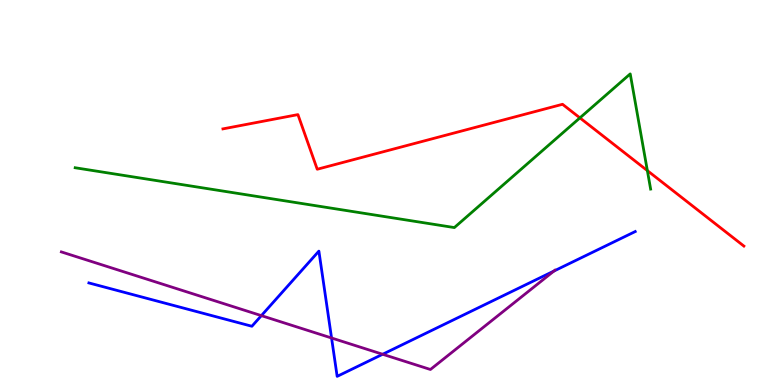[{'lines': ['blue', 'red'], 'intersections': []}, {'lines': ['green', 'red'], 'intersections': [{'x': 7.48, 'y': 6.94}, {'x': 8.35, 'y': 5.57}]}, {'lines': ['purple', 'red'], 'intersections': []}, {'lines': ['blue', 'green'], 'intersections': []}, {'lines': ['blue', 'purple'], 'intersections': [{'x': 3.37, 'y': 1.8}, {'x': 4.28, 'y': 1.22}, {'x': 4.94, 'y': 0.798}, {'x': 7.15, 'y': 2.96}]}, {'lines': ['green', 'purple'], 'intersections': []}]